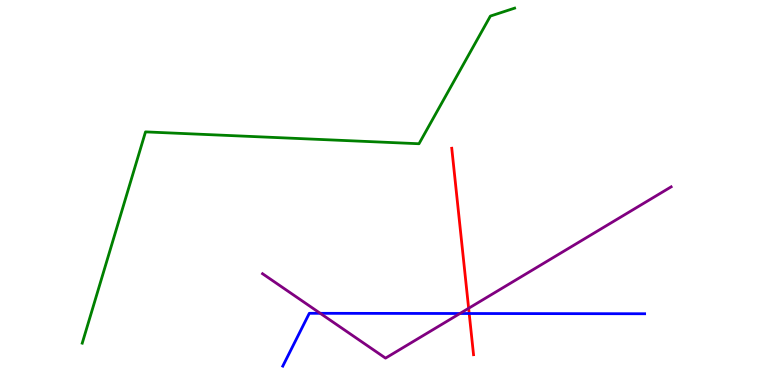[{'lines': ['blue', 'red'], 'intersections': [{'x': 6.05, 'y': 1.86}]}, {'lines': ['green', 'red'], 'intersections': []}, {'lines': ['purple', 'red'], 'intersections': [{'x': 6.05, 'y': 1.99}]}, {'lines': ['blue', 'green'], 'intersections': []}, {'lines': ['blue', 'purple'], 'intersections': [{'x': 4.13, 'y': 1.86}, {'x': 5.93, 'y': 1.86}]}, {'lines': ['green', 'purple'], 'intersections': []}]